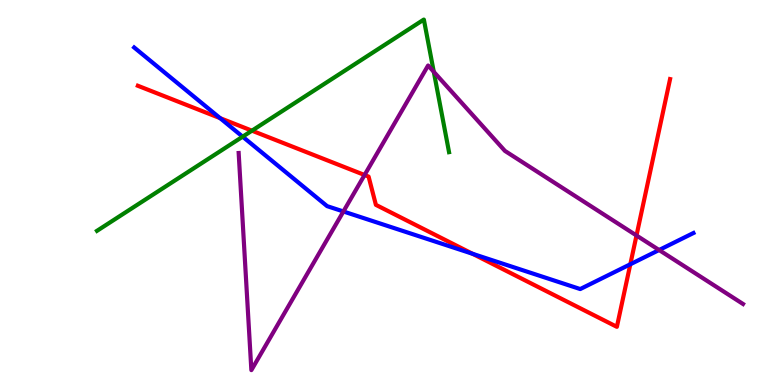[{'lines': ['blue', 'red'], 'intersections': [{'x': 2.84, 'y': 6.93}, {'x': 6.1, 'y': 3.41}, {'x': 8.13, 'y': 3.14}]}, {'lines': ['green', 'red'], 'intersections': [{'x': 3.25, 'y': 6.61}]}, {'lines': ['purple', 'red'], 'intersections': [{'x': 4.7, 'y': 5.45}, {'x': 8.21, 'y': 3.88}]}, {'lines': ['blue', 'green'], 'intersections': [{'x': 3.13, 'y': 6.45}]}, {'lines': ['blue', 'purple'], 'intersections': [{'x': 4.43, 'y': 4.51}, {'x': 8.5, 'y': 3.51}]}, {'lines': ['green', 'purple'], 'intersections': [{'x': 5.6, 'y': 8.13}]}]